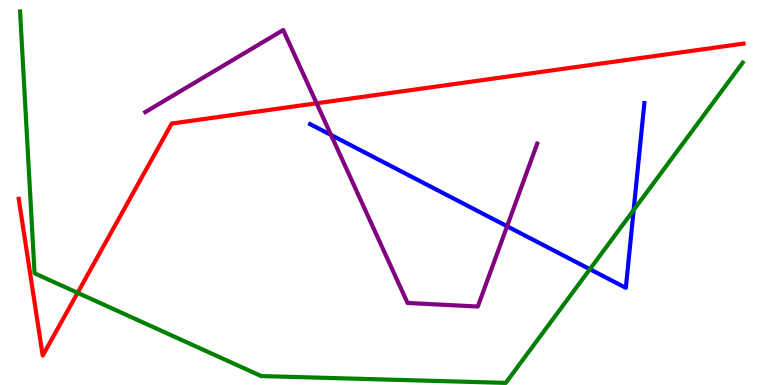[{'lines': ['blue', 'red'], 'intersections': []}, {'lines': ['green', 'red'], 'intersections': [{'x': 1.0, 'y': 2.39}]}, {'lines': ['purple', 'red'], 'intersections': [{'x': 4.09, 'y': 7.32}]}, {'lines': ['blue', 'green'], 'intersections': [{'x': 7.61, 'y': 3.01}, {'x': 8.18, 'y': 4.54}]}, {'lines': ['blue', 'purple'], 'intersections': [{'x': 4.27, 'y': 6.49}, {'x': 6.54, 'y': 4.12}]}, {'lines': ['green', 'purple'], 'intersections': []}]